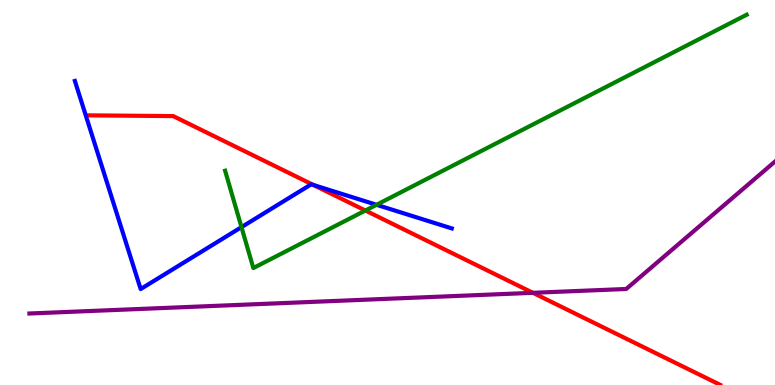[{'lines': ['blue', 'red'], 'intersections': [{'x': 4.05, 'y': 5.19}]}, {'lines': ['green', 'red'], 'intersections': [{'x': 4.71, 'y': 4.53}]}, {'lines': ['purple', 'red'], 'intersections': [{'x': 6.88, 'y': 2.39}]}, {'lines': ['blue', 'green'], 'intersections': [{'x': 3.12, 'y': 4.1}, {'x': 4.86, 'y': 4.68}]}, {'lines': ['blue', 'purple'], 'intersections': []}, {'lines': ['green', 'purple'], 'intersections': []}]